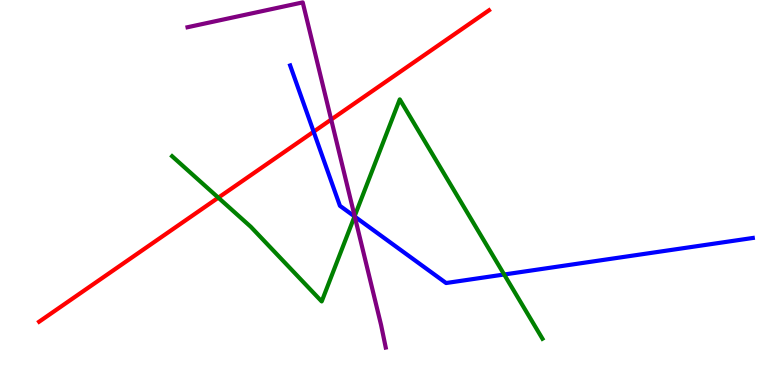[{'lines': ['blue', 'red'], 'intersections': [{'x': 4.05, 'y': 6.58}]}, {'lines': ['green', 'red'], 'intersections': [{'x': 2.82, 'y': 4.87}]}, {'lines': ['purple', 'red'], 'intersections': [{'x': 4.27, 'y': 6.89}]}, {'lines': ['blue', 'green'], 'intersections': [{'x': 4.57, 'y': 4.38}, {'x': 6.51, 'y': 2.87}]}, {'lines': ['blue', 'purple'], 'intersections': [{'x': 4.58, 'y': 4.37}]}, {'lines': ['green', 'purple'], 'intersections': [{'x': 4.58, 'y': 4.39}]}]